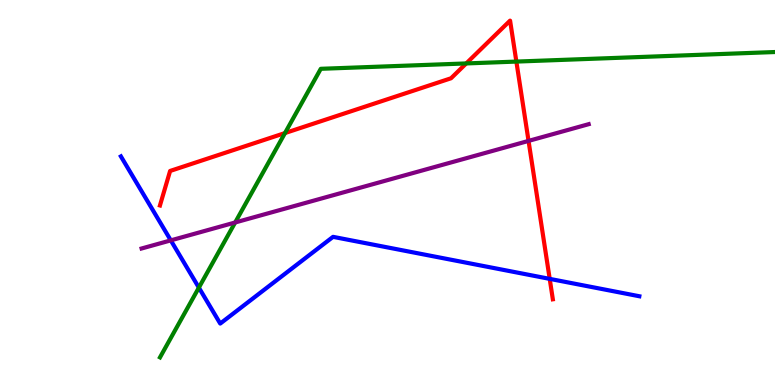[{'lines': ['blue', 'red'], 'intersections': [{'x': 7.09, 'y': 2.76}]}, {'lines': ['green', 'red'], 'intersections': [{'x': 3.68, 'y': 6.54}, {'x': 6.02, 'y': 8.35}, {'x': 6.66, 'y': 8.4}]}, {'lines': ['purple', 'red'], 'intersections': [{'x': 6.82, 'y': 6.34}]}, {'lines': ['blue', 'green'], 'intersections': [{'x': 2.57, 'y': 2.53}]}, {'lines': ['blue', 'purple'], 'intersections': [{'x': 2.2, 'y': 3.76}]}, {'lines': ['green', 'purple'], 'intersections': [{'x': 3.03, 'y': 4.22}]}]